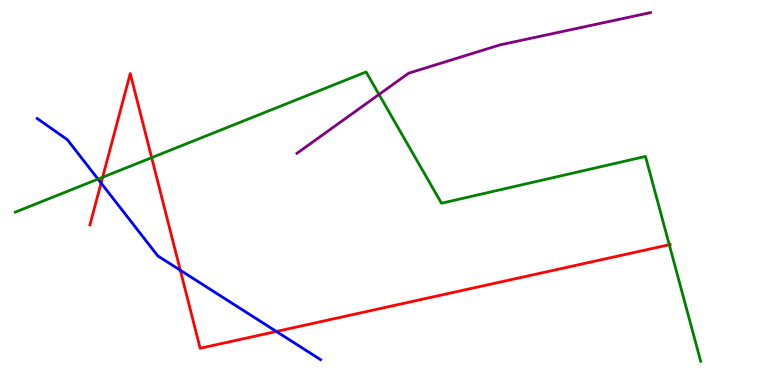[{'lines': ['blue', 'red'], 'intersections': [{'x': 1.3, 'y': 5.25}, {'x': 2.33, 'y': 2.98}, {'x': 3.57, 'y': 1.39}]}, {'lines': ['green', 'red'], 'intersections': [{'x': 1.32, 'y': 5.4}, {'x': 1.96, 'y': 5.91}, {'x': 8.64, 'y': 3.64}]}, {'lines': ['purple', 'red'], 'intersections': []}, {'lines': ['blue', 'green'], 'intersections': [{'x': 1.26, 'y': 5.35}]}, {'lines': ['blue', 'purple'], 'intersections': []}, {'lines': ['green', 'purple'], 'intersections': [{'x': 4.89, 'y': 7.55}]}]